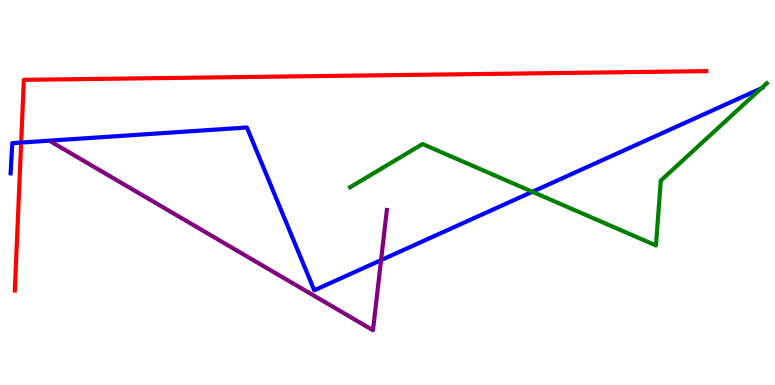[{'lines': ['blue', 'red'], 'intersections': [{'x': 0.273, 'y': 6.3}]}, {'lines': ['green', 'red'], 'intersections': []}, {'lines': ['purple', 'red'], 'intersections': []}, {'lines': ['blue', 'green'], 'intersections': [{'x': 6.87, 'y': 5.02}, {'x': 9.82, 'y': 7.7}]}, {'lines': ['blue', 'purple'], 'intersections': [{'x': 4.92, 'y': 3.24}]}, {'lines': ['green', 'purple'], 'intersections': []}]